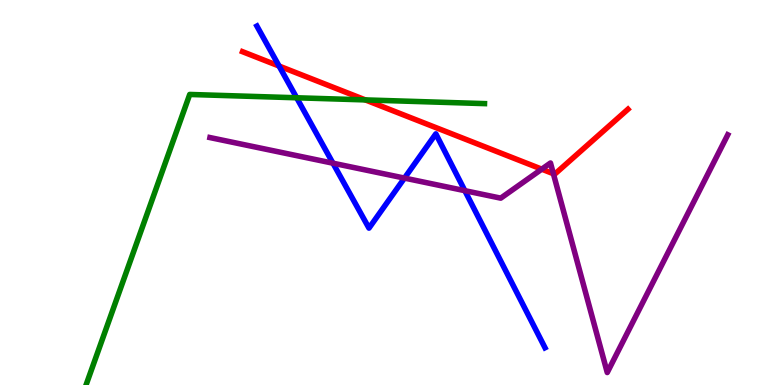[{'lines': ['blue', 'red'], 'intersections': [{'x': 3.6, 'y': 8.28}]}, {'lines': ['green', 'red'], 'intersections': [{'x': 4.71, 'y': 7.4}]}, {'lines': ['purple', 'red'], 'intersections': [{'x': 6.99, 'y': 5.61}, {'x': 7.14, 'y': 5.49}]}, {'lines': ['blue', 'green'], 'intersections': [{'x': 3.83, 'y': 7.46}]}, {'lines': ['blue', 'purple'], 'intersections': [{'x': 4.3, 'y': 5.76}, {'x': 5.22, 'y': 5.37}, {'x': 6.0, 'y': 5.05}]}, {'lines': ['green', 'purple'], 'intersections': []}]